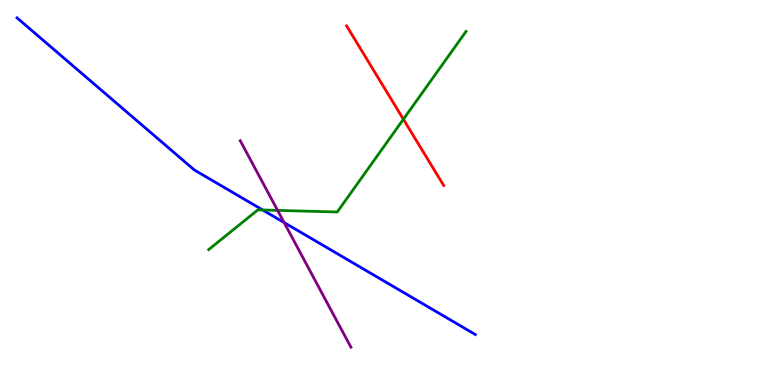[{'lines': ['blue', 'red'], 'intersections': []}, {'lines': ['green', 'red'], 'intersections': [{'x': 5.21, 'y': 6.9}]}, {'lines': ['purple', 'red'], 'intersections': []}, {'lines': ['blue', 'green'], 'intersections': [{'x': 3.39, 'y': 4.55}]}, {'lines': ['blue', 'purple'], 'intersections': [{'x': 3.67, 'y': 4.22}]}, {'lines': ['green', 'purple'], 'intersections': [{'x': 3.58, 'y': 4.54}]}]